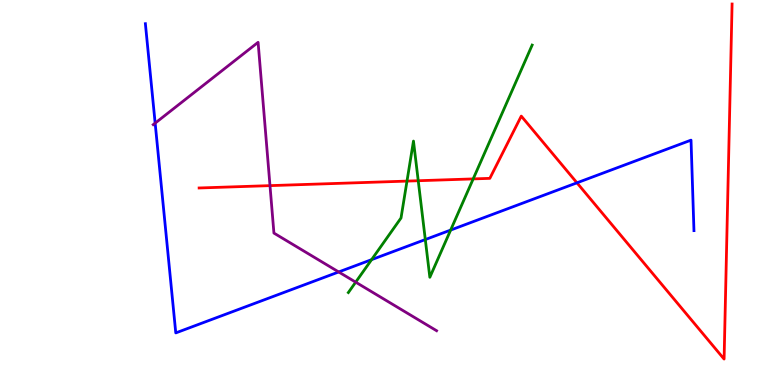[{'lines': ['blue', 'red'], 'intersections': [{'x': 7.44, 'y': 5.25}]}, {'lines': ['green', 'red'], 'intersections': [{'x': 5.25, 'y': 5.3}, {'x': 5.4, 'y': 5.31}, {'x': 6.11, 'y': 5.35}]}, {'lines': ['purple', 'red'], 'intersections': [{'x': 3.48, 'y': 5.18}]}, {'lines': ['blue', 'green'], 'intersections': [{'x': 4.79, 'y': 3.26}, {'x': 5.49, 'y': 3.78}, {'x': 5.81, 'y': 4.02}]}, {'lines': ['blue', 'purple'], 'intersections': [{'x': 2.0, 'y': 6.8}, {'x': 4.37, 'y': 2.94}]}, {'lines': ['green', 'purple'], 'intersections': [{'x': 4.59, 'y': 2.67}]}]